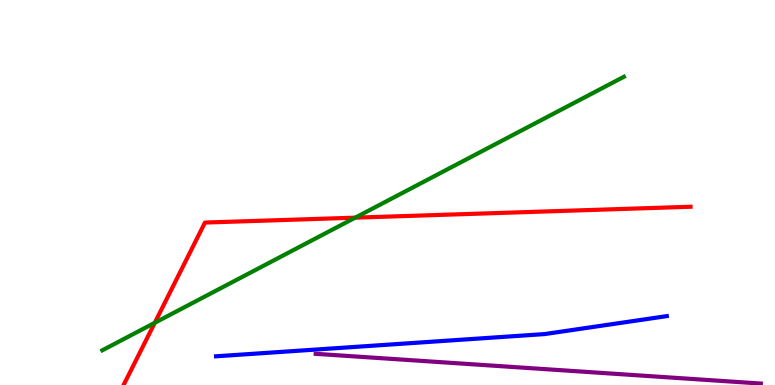[{'lines': ['blue', 'red'], 'intersections': []}, {'lines': ['green', 'red'], 'intersections': [{'x': 2.0, 'y': 1.62}, {'x': 4.58, 'y': 4.35}]}, {'lines': ['purple', 'red'], 'intersections': []}, {'lines': ['blue', 'green'], 'intersections': []}, {'lines': ['blue', 'purple'], 'intersections': []}, {'lines': ['green', 'purple'], 'intersections': []}]